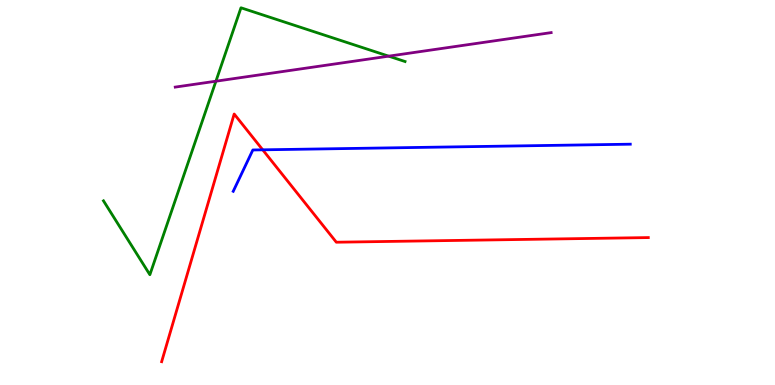[{'lines': ['blue', 'red'], 'intersections': [{'x': 3.39, 'y': 6.11}]}, {'lines': ['green', 'red'], 'intersections': []}, {'lines': ['purple', 'red'], 'intersections': []}, {'lines': ['blue', 'green'], 'intersections': []}, {'lines': ['blue', 'purple'], 'intersections': []}, {'lines': ['green', 'purple'], 'intersections': [{'x': 2.79, 'y': 7.89}, {'x': 5.02, 'y': 8.54}]}]